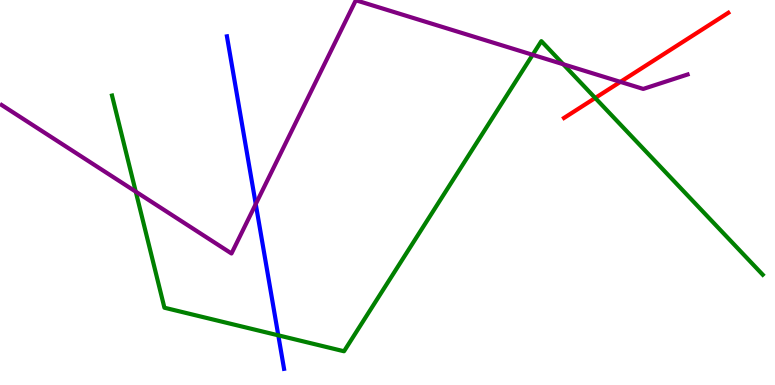[{'lines': ['blue', 'red'], 'intersections': []}, {'lines': ['green', 'red'], 'intersections': [{'x': 7.68, 'y': 7.46}]}, {'lines': ['purple', 'red'], 'intersections': [{'x': 8.0, 'y': 7.87}]}, {'lines': ['blue', 'green'], 'intersections': [{'x': 3.59, 'y': 1.29}]}, {'lines': ['blue', 'purple'], 'intersections': [{'x': 3.3, 'y': 4.7}]}, {'lines': ['green', 'purple'], 'intersections': [{'x': 1.75, 'y': 5.02}, {'x': 6.87, 'y': 8.58}, {'x': 7.27, 'y': 8.33}]}]